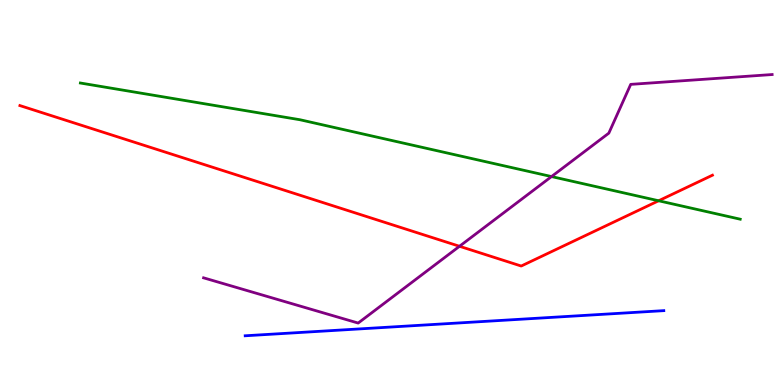[{'lines': ['blue', 'red'], 'intersections': []}, {'lines': ['green', 'red'], 'intersections': [{'x': 8.5, 'y': 4.79}]}, {'lines': ['purple', 'red'], 'intersections': [{'x': 5.93, 'y': 3.6}]}, {'lines': ['blue', 'green'], 'intersections': []}, {'lines': ['blue', 'purple'], 'intersections': []}, {'lines': ['green', 'purple'], 'intersections': [{'x': 7.12, 'y': 5.41}]}]